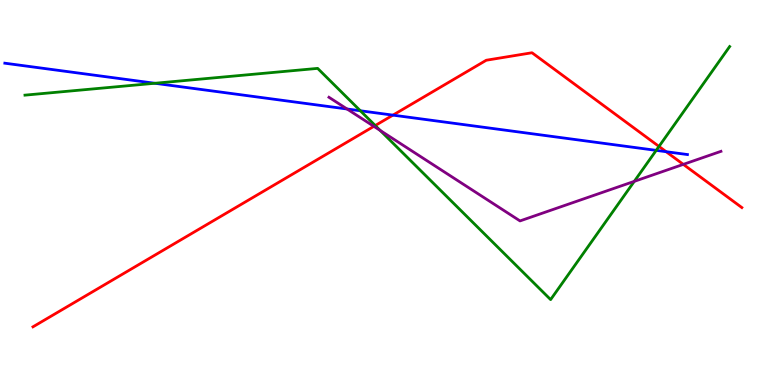[{'lines': ['blue', 'red'], 'intersections': [{'x': 5.07, 'y': 7.01}, {'x': 8.6, 'y': 6.06}]}, {'lines': ['green', 'red'], 'intersections': [{'x': 4.84, 'y': 6.74}, {'x': 8.5, 'y': 6.2}]}, {'lines': ['purple', 'red'], 'intersections': [{'x': 4.82, 'y': 6.72}, {'x': 8.82, 'y': 5.73}]}, {'lines': ['blue', 'green'], 'intersections': [{'x': 2.0, 'y': 7.84}, {'x': 4.65, 'y': 7.12}, {'x': 8.47, 'y': 6.09}]}, {'lines': ['blue', 'purple'], 'intersections': [{'x': 4.48, 'y': 7.17}]}, {'lines': ['green', 'purple'], 'intersections': [{'x': 4.91, 'y': 6.61}, {'x': 8.18, 'y': 5.29}]}]